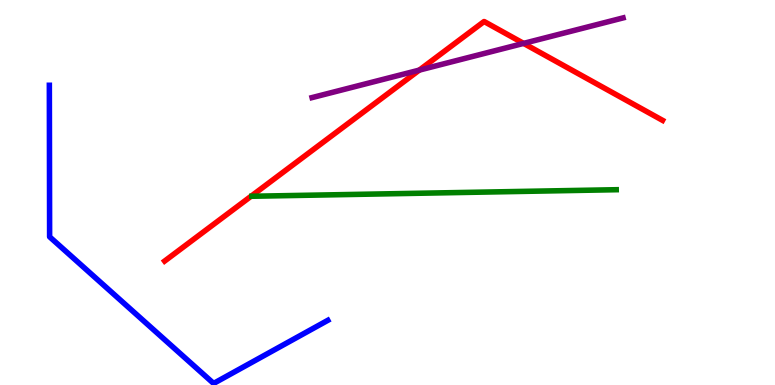[{'lines': ['blue', 'red'], 'intersections': []}, {'lines': ['green', 'red'], 'intersections': []}, {'lines': ['purple', 'red'], 'intersections': [{'x': 5.41, 'y': 8.18}, {'x': 6.76, 'y': 8.87}]}, {'lines': ['blue', 'green'], 'intersections': []}, {'lines': ['blue', 'purple'], 'intersections': []}, {'lines': ['green', 'purple'], 'intersections': []}]